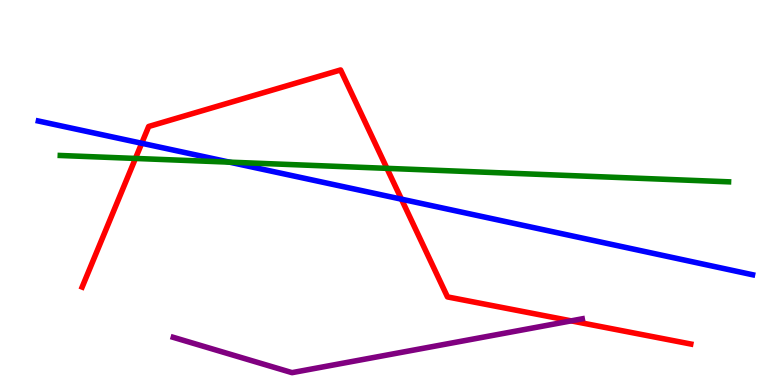[{'lines': ['blue', 'red'], 'intersections': [{'x': 1.83, 'y': 6.28}, {'x': 5.18, 'y': 4.83}]}, {'lines': ['green', 'red'], 'intersections': [{'x': 1.75, 'y': 5.88}, {'x': 4.99, 'y': 5.63}]}, {'lines': ['purple', 'red'], 'intersections': [{'x': 7.37, 'y': 1.67}]}, {'lines': ['blue', 'green'], 'intersections': [{'x': 2.96, 'y': 5.79}]}, {'lines': ['blue', 'purple'], 'intersections': []}, {'lines': ['green', 'purple'], 'intersections': []}]